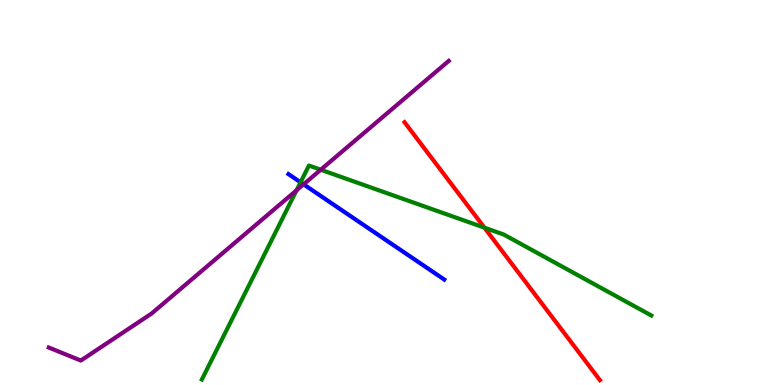[{'lines': ['blue', 'red'], 'intersections': []}, {'lines': ['green', 'red'], 'intersections': [{'x': 6.25, 'y': 4.09}]}, {'lines': ['purple', 'red'], 'intersections': []}, {'lines': ['blue', 'green'], 'intersections': [{'x': 3.88, 'y': 5.27}]}, {'lines': ['blue', 'purple'], 'intersections': [{'x': 3.92, 'y': 5.21}]}, {'lines': ['green', 'purple'], 'intersections': [{'x': 3.83, 'y': 5.06}, {'x': 4.14, 'y': 5.59}]}]